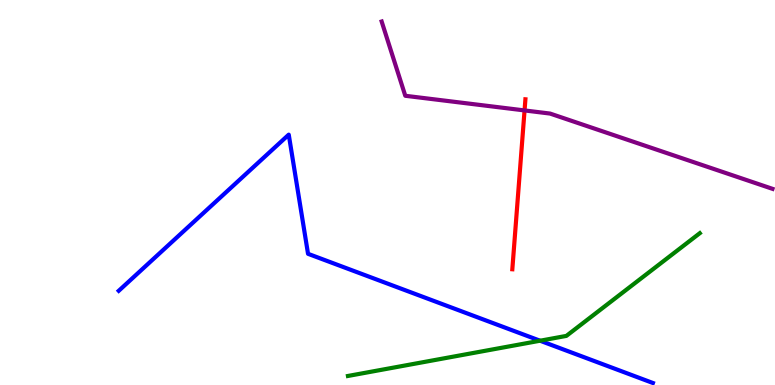[{'lines': ['blue', 'red'], 'intersections': []}, {'lines': ['green', 'red'], 'intersections': []}, {'lines': ['purple', 'red'], 'intersections': [{'x': 6.77, 'y': 7.13}]}, {'lines': ['blue', 'green'], 'intersections': [{'x': 6.97, 'y': 1.15}]}, {'lines': ['blue', 'purple'], 'intersections': []}, {'lines': ['green', 'purple'], 'intersections': []}]